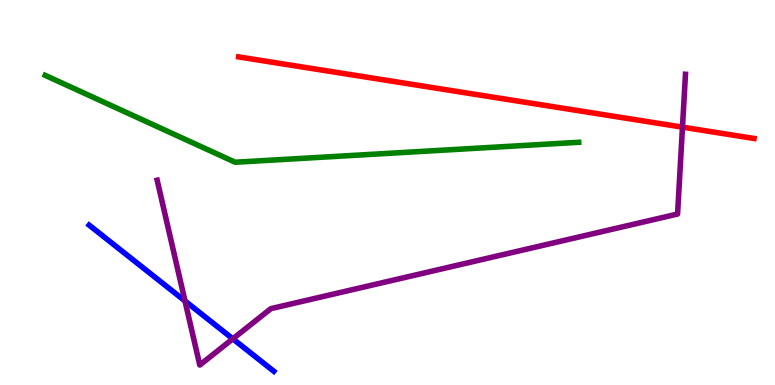[{'lines': ['blue', 'red'], 'intersections': []}, {'lines': ['green', 'red'], 'intersections': []}, {'lines': ['purple', 'red'], 'intersections': [{'x': 8.81, 'y': 6.7}]}, {'lines': ['blue', 'green'], 'intersections': []}, {'lines': ['blue', 'purple'], 'intersections': [{'x': 2.39, 'y': 2.18}, {'x': 3.0, 'y': 1.2}]}, {'lines': ['green', 'purple'], 'intersections': []}]